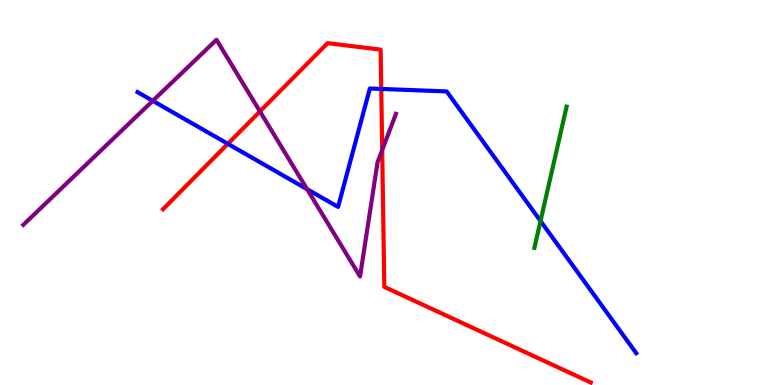[{'lines': ['blue', 'red'], 'intersections': [{'x': 2.94, 'y': 6.26}, {'x': 4.92, 'y': 7.69}]}, {'lines': ['green', 'red'], 'intersections': []}, {'lines': ['purple', 'red'], 'intersections': [{'x': 3.35, 'y': 7.11}, {'x': 4.93, 'y': 6.1}]}, {'lines': ['blue', 'green'], 'intersections': [{'x': 6.97, 'y': 4.26}]}, {'lines': ['blue', 'purple'], 'intersections': [{'x': 1.97, 'y': 7.38}, {'x': 3.96, 'y': 5.09}]}, {'lines': ['green', 'purple'], 'intersections': []}]